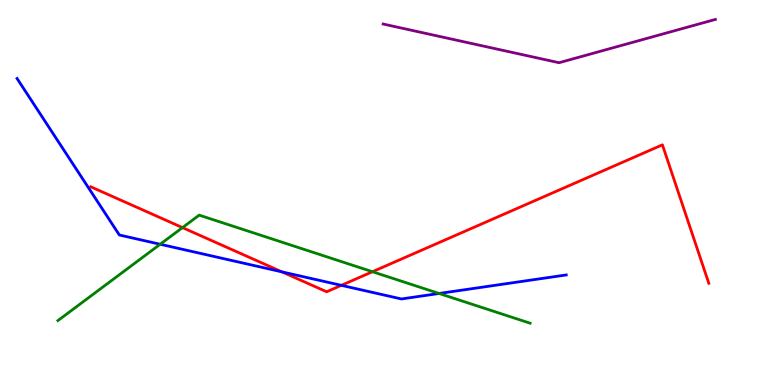[{'lines': ['blue', 'red'], 'intersections': [{'x': 3.64, 'y': 2.94}, {'x': 4.4, 'y': 2.59}]}, {'lines': ['green', 'red'], 'intersections': [{'x': 2.35, 'y': 4.09}, {'x': 4.81, 'y': 2.94}]}, {'lines': ['purple', 'red'], 'intersections': []}, {'lines': ['blue', 'green'], 'intersections': [{'x': 2.07, 'y': 3.66}, {'x': 5.67, 'y': 2.38}]}, {'lines': ['blue', 'purple'], 'intersections': []}, {'lines': ['green', 'purple'], 'intersections': []}]